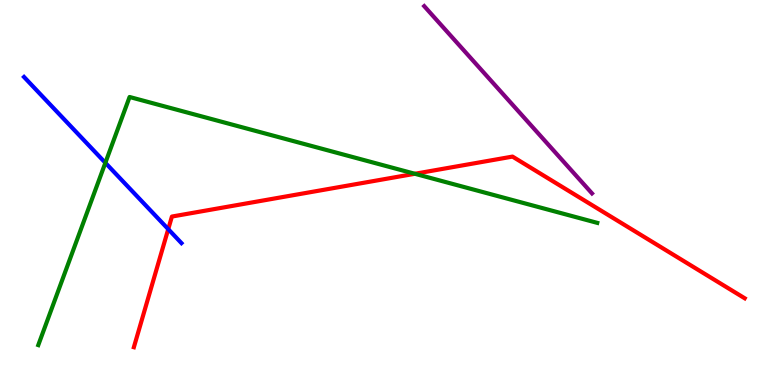[{'lines': ['blue', 'red'], 'intersections': [{'x': 2.17, 'y': 4.05}]}, {'lines': ['green', 'red'], 'intersections': [{'x': 5.35, 'y': 5.49}]}, {'lines': ['purple', 'red'], 'intersections': []}, {'lines': ['blue', 'green'], 'intersections': [{'x': 1.36, 'y': 5.77}]}, {'lines': ['blue', 'purple'], 'intersections': []}, {'lines': ['green', 'purple'], 'intersections': []}]